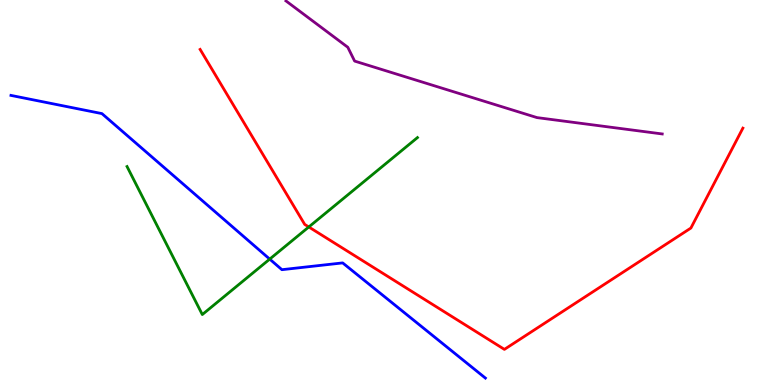[{'lines': ['blue', 'red'], 'intersections': []}, {'lines': ['green', 'red'], 'intersections': [{'x': 3.98, 'y': 4.1}]}, {'lines': ['purple', 'red'], 'intersections': []}, {'lines': ['blue', 'green'], 'intersections': [{'x': 3.48, 'y': 3.27}]}, {'lines': ['blue', 'purple'], 'intersections': []}, {'lines': ['green', 'purple'], 'intersections': []}]